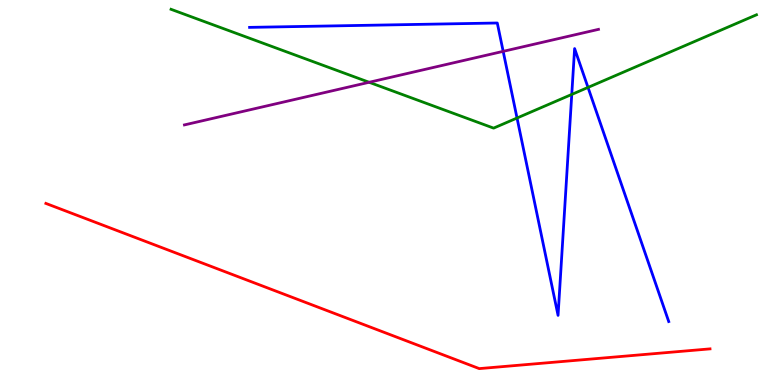[{'lines': ['blue', 'red'], 'intersections': []}, {'lines': ['green', 'red'], 'intersections': []}, {'lines': ['purple', 'red'], 'intersections': []}, {'lines': ['blue', 'green'], 'intersections': [{'x': 6.67, 'y': 6.93}, {'x': 7.38, 'y': 7.55}, {'x': 7.59, 'y': 7.73}]}, {'lines': ['blue', 'purple'], 'intersections': [{'x': 6.49, 'y': 8.67}]}, {'lines': ['green', 'purple'], 'intersections': [{'x': 4.76, 'y': 7.86}]}]